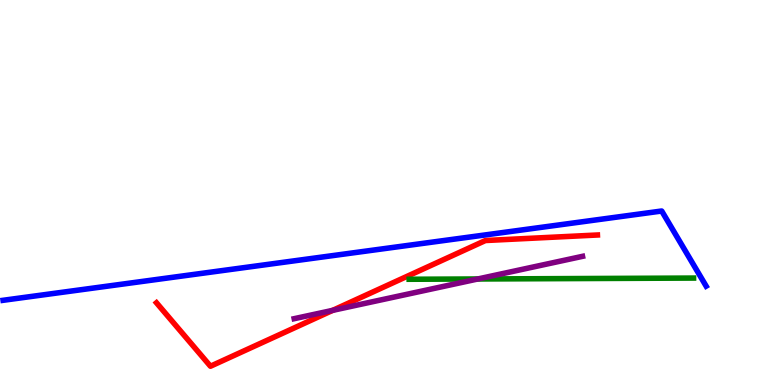[{'lines': ['blue', 'red'], 'intersections': []}, {'lines': ['green', 'red'], 'intersections': []}, {'lines': ['purple', 'red'], 'intersections': [{'x': 4.29, 'y': 1.94}]}, {'lines': ['blue', 'green'], 'intersections': []}, {'lines': ['blue', 'purple'], 'intersections': []}, {'lines': ['green', 'purple'], 'intersections': [{'x': 6.17, 'y': 2.75}]}]